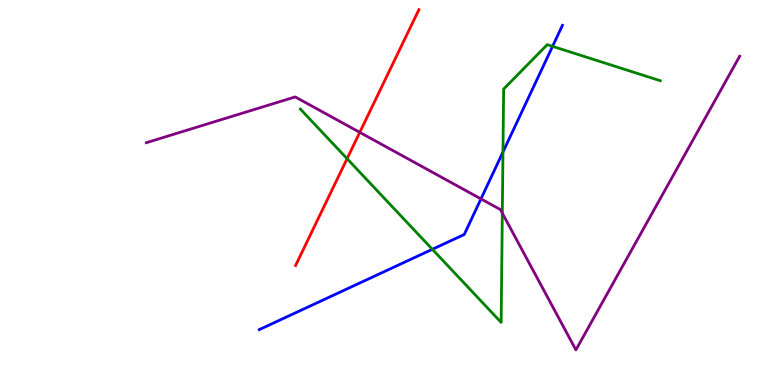[{'lines': ['blue', 'red'], 'intersections': []}, {'lines': ['green', 'red'], 'intersections': [{'x': 4.48, 'y': 5.88}]}, {'lines': ['purple', 'red'], 'intersections': [{'x': 4.64, 'y': 6.56}]}, {'lines': ['blue', 'green'], 'intersections': [{'x': 5.58, 'y': 3.52}, {'x': 6.49, 'y': 6.05}, {'x': 7.13, 'y': 8.8}]}, {'lines': ['blue', 'purple'], 'intersections': [{'x': 6.21, 'y': 4.83}]}, {'lines': ['green', 'purple'], 'intersections': [{'x': 6.48, 'y': 4.46}]}]